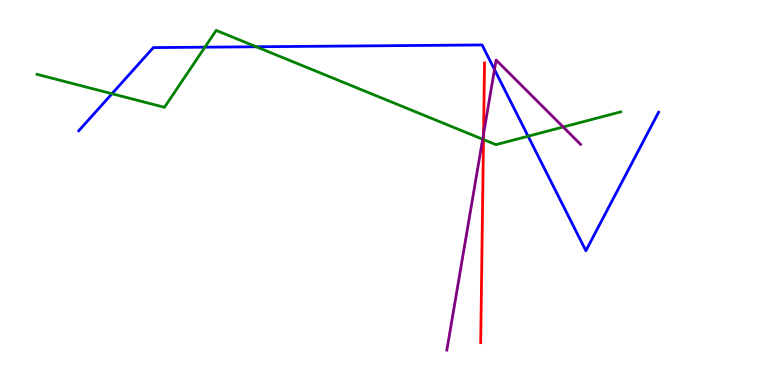[{'lines': ['blue', 'red'], 'intersections': []}, {'lines': ['green', 'red'], 'intersections': [{'x': 6.24, 'y': 6.37}]}, {'lines': ['purple', 'red'], 'intersections': [{'x': 6.24, 'y': 6.52}]}, {'lines': ['blue', 'green'], 'intersections': [{'x': 1.44, 'y': 7.57}, {'x': 2.64, 'y': 8.77}, {'x': 3.31, 'y': 8.79}, {'x': 6.81, 'y': 6.46}]}, {'lines': ['blue', 'purple'], 'intersections': [{'x': 6.38, 'y': 8.19}]}, {'lines': ['green', 'purple'], 'intersections': [{'x': 6.23, 'y': 6.38}, {'x': 7.27, 'y': 6.7}]}]